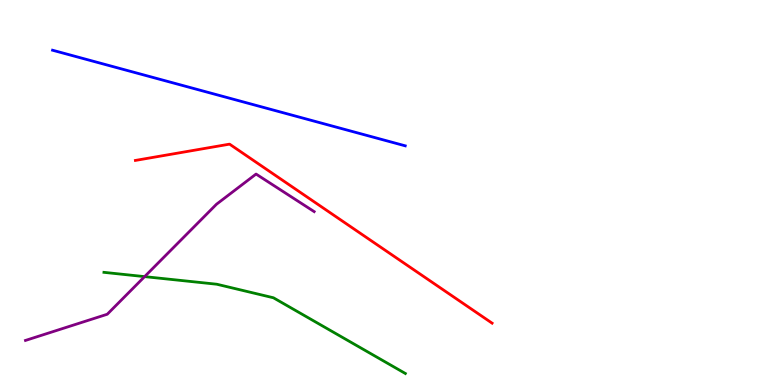[{'lines': ['blue', 'red'], 'intersections': []}, {'lines': ['green', 'red'], 'intersections': []}, {'lines': ['purple', 'red'], 'intersections': []}, {'lines': ['blue', 'green'], 'intersections': []}, {'lines': ['blue', 'purple'], 'intersections': []}, {'lines': ['green', 'purple'], 'intersections': [{'x': 1.87, 'y': 2.81}]}]